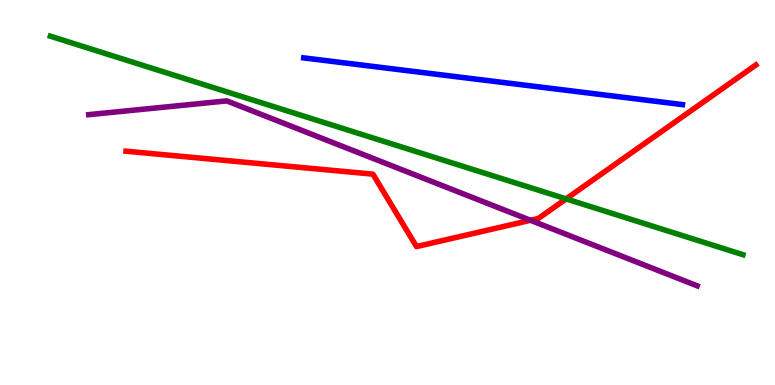[{'lines': ['blue', 'red'], 'intersections': []}, {'lines': ['green', 'red'], 'intersections': [{'x': 7.3, 'y': 4.83}]}, {'lines': ['purple', 'red'], 'intersections': [{'x': 6.84, 'y': 4.28}]}, {'lines': ['blue', 'green'], 'intersections': []}, {'lines': ['blue', 'purple'], 'intersections': []}, {'lines': ['green', 'purple'], 'intersections': []}]